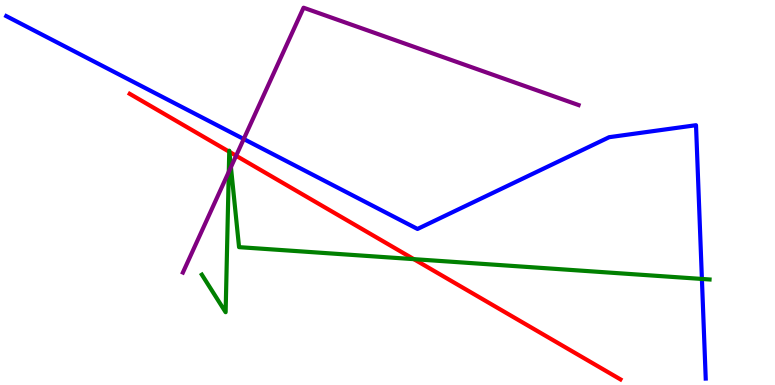[{'lines': ['blue', 'red'], 'intersections': []}, {'lines': ['green', 'red'], 'intersections': [{'x': 2.96, 'y': 6.06}, {'x': 2.96, 'y': 6.06}, {'x': 5.34, 'y': 3.27}]}, {'lines': ['purple', 'red'], 'intersections': [{'x': 3.05, 'y': 5.95}]}, {'lines': ['blue', 'green'], 'intersections': [{'x': 9.06, 'y': 2.75}]}, {'lines': ['blue', 'purple'], 'intersections': [{'x': 3.14, 'y': 6.39}]}, {'lines': ['green', 'purple'], 'intersections': [{'x': 2.95, 'y': 5.54}, {'x': 2.98, 'y': 5.66}]}]